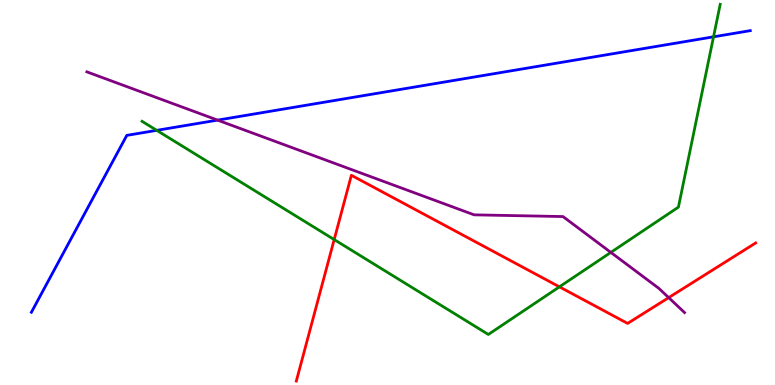[{'lines': ['blue', 'red'], 'intersections': []}, {'lines': ['green', 'red'], 'intersections': [{'x': 4.31, 'y': 3.78}, {'x': 7.22, 'y': 2.55}]}, {'lines': ['purple', 'red'], 'intersections': [{'x': 8.63, 'y': 2.27}]}, {'lines': ['blue', 'green'], 'intersections': [{'x': 2.02, 'y': 6.61}, {'x': 9.21, 'y': 9.04}]}, {'lines': ['blue', 'purple'], 'intersections': [{'x': 2.81, 'y': 6.88}]}, {'lines': ['green', 'purple'], 'intersections': [{'x': 7.88, 'y': 3.44}]}]